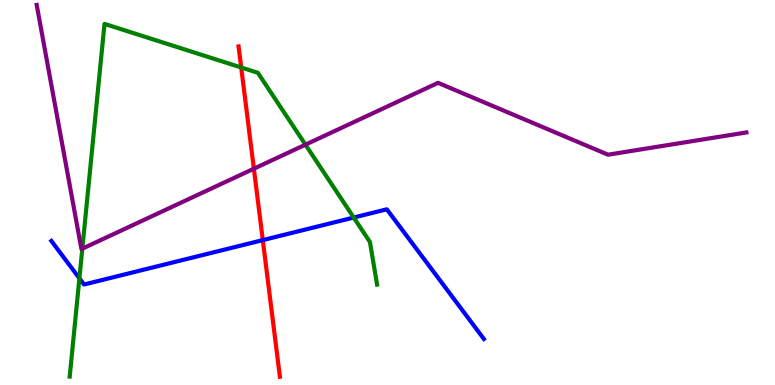[{'lines': ['blue', 'red'], 'intersections': [{'x': 3.39, 'y': 3.76}]}, {'lines': ['green', 'red'], 'intersections': [{'x': 3.11, 'y': 8.25}]}, {'lines': ['purple', 'red'], 'intersections': [{'x': 3.28, 'y': 5.62}]}, {'lines': ['blue', 'green'], 'intersections': [{'x': 1.02, 'y': 2.77}, {'x': 4.56, 'y': 4.35}]}, {'lines': ['blue', 'purple'], 'intersections': []}, {'lines': ['green', 'purple'], 'intersections': [{'x': 1.06, 'y': 3.54}, {'x': 3.94, 'y': 6.24}]}]